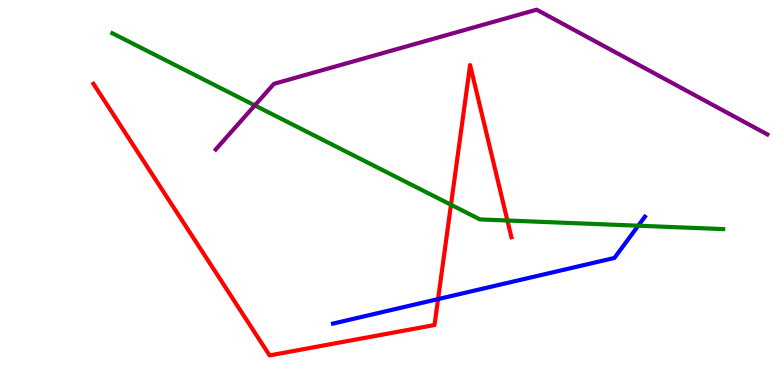[{'lines': ['blue', 'red'], 'intersections': [{'x': 5.65, 'y': 2.23}]}, {'lines': ['green', 'red'], 'intersections': [{'x': 5.82, 'y': 4.68}, {'x': 6.55, 'y': 4.27}]}, {'lines': ['purple', 'red'], 'intersections': []}, {'lines': ['blue', 'green'], 'intersections': [{'x': 8.24, 'y': 4.14}]}, {'lines': ['blue', 'purple'], 'intersections': []}, {'lines': ['green', 'purple'], 'intersections': [{'x': 3.29, 'y': 7.26}]}]